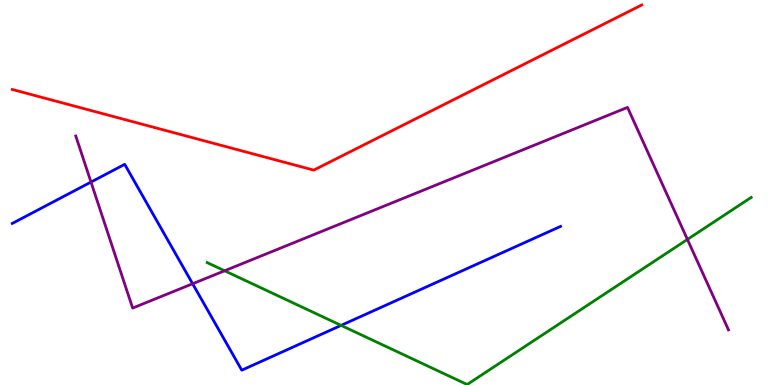[{'lines': ['blue', 'red'], 'intersections': []}, {'lines': ['green', 'red'], 'intersections': []}, {'lines': ['purple', 'red'], 'intersections': []}, {'lines': ['blue', 'green'], 'intersections': [{'x': 4.4, 'y': 1.55}]}, {'lines': ['blue', 'purple'], 'intersections': [{'x': 1.17, 'y': 5.27}, {'x': 2.49, 'y': 2.63}]}, {'lines': ['green', 'purple'], 'intersections': [{'x': 2.9, 'y': 2.97}, {'x': 8.87, 'y': 3.78}]}]